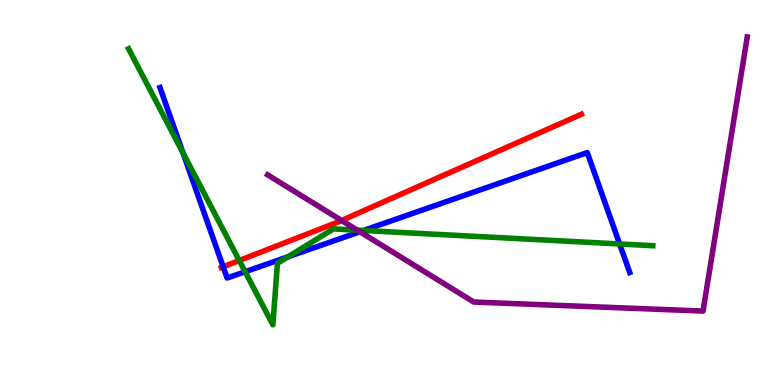[{'lines': ['blue', 'red'], 'intersections': [{'x': 2.88, 'y': 3.07}]}, {'lines': ['green', 'red'], 'intersections': [{'x': 3.09, 'y': 3.23}]}, {'lines': ['purple', 'red'], 'intersections': [{'x': 4.41, 'y': 4.27}]}, {'lines': ['blue', 'green'], 'intersections': [{'x': 2.36, 'y': 6.03}, {'x': 3.16, 'y': 2.94}, {'x': 3.72, 'y': 3.33}, {'x': 4.69, 'y': 4.01}, {'x': 8.0, 'y': 3.66}]}, {'lines': ['blue', 'purple'], 'intersections': [{'x': 4.64, 'y': 3.98}]}, {'lines': ['green', 'purple'], 'intersections': [{'x': 4.61, 'y': 4.02}]}]